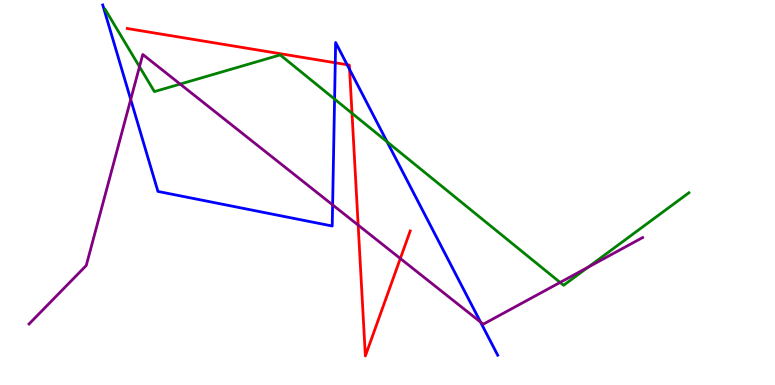[{'lines': ['blue', 'red'], 'intersections': [{'x': 4.33, 'y': 8.37}, {'x': 4.48, 'y': 8.32}, {'x': 4.51, 'y': 8.2}]}, {'lines': ['green', 'red'], 'intersections': [{'x': 4.54, 'y': 7.06}]}, {'lines': ['purple', 'red'], 'intersections': [{'x': 4.62, 'y': 4.15}, {'x': 5.17, 'y': 3.29}]}, {'lines': ['blue', 'green'], 'intersections': [{'x': 4.32, 'y': 7.43}, {'x': 4.99, 'y': 6.32}]}, {'lines': ['blue', 'purple'], 'intersections': [{'x': 1.69, 'y': 7.42}, {'x': 4.29, 'y': 4.68}, {'x': 6.2, 'y': 1.63}]}, {'lines': ['green', 'purple'], 'intersections': [{'x': 1.8, 'y': 8.27}, {'x': 2.32, 'y': 7.82}, {'x': 7.23, 'y': 2.66}, {'x': 7.59, 'y': 3.06}]}]